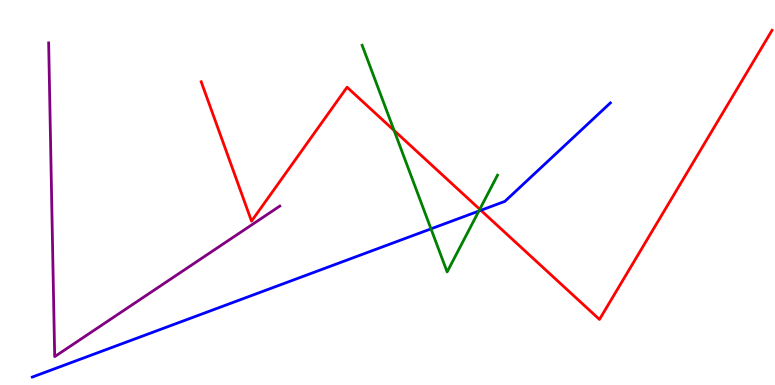[{'lines': ['blue', 'red'], 'intersections': [{'x': 6.2, 'y': 4.54}]}, {'lines': ['green', 'red'], 'intersections': [{'x': 5.09, 'y': 6.61}, {'x': 6.19, 'y': 4.56}]}, {'lines': ['purple', 'red'], 'intersections': []}, {'lines': ['blue', 'green'], 'intersections': [{'x': 5.56, 'y': 4.06}, {'x': 6.18, 'y': 4.52}]}, {'lines': ['blue', 'purple'], 'intersections': []}, {'lines': ['green', 'purple'], 'intersections': []}]